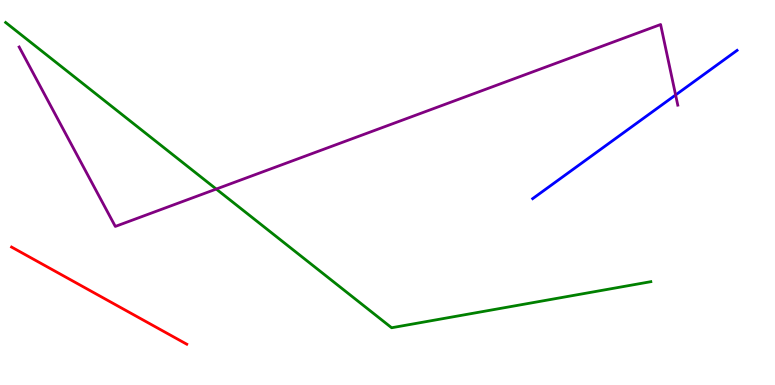[{'lines': ['blue', 'red'], 'intersections': []}, {'lines': ['green', 'red'], 'intersections': []}, {'lines': ['purple', 'red'], 'intersections': []}, {'lines': ['blue', 'green'], 'intersections': []}, {'lines': ['blue', 'purple'], 'intersections': [{'x': 8.72, 'y': 7.53}]}, {'lines': ['green', 'purple'], 'intersections': [{'x': 2.79, 'y': 5.09}]}]